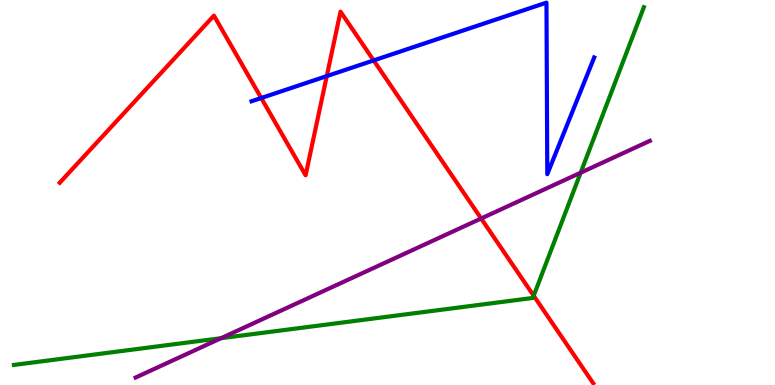[{'lines': ['blue', 'red'], 'intersections': [{'x': 3.37, 'y': 7.45}, {'x': 4.22, 'y': 8.02}, {'x': 4.82, 'y': 8.43}]}, {'lines': ['green', 'red'], 'intersections': [{'x': 6.89, 'y': 2.32}]}, {'lines': ['purple', 'red'], 'intersections': [{'x': 6.21, 'y': 4.32}]}, {'lines': ['blue', 'green'], 'intersections': []}, {'lines': ['blue', 'purple'], 'intersections': []}, {'lines': ['green', 'purple'], 'intersections': [{'x': 2.85, 'y': 1.22}, {'x': 7.49, 'y': 5.51}]}]